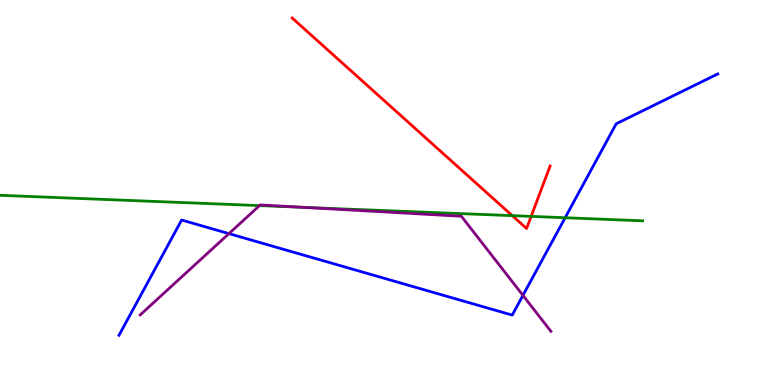[{'lines': ['blue', 'red'], 'intersections': []}, {'lines': ['green', 'red'], 'intersections': [{'x': 6.61, 'y': 4.4}, {'x': 6.85, 'y': 4.38}]}, {'lines': ['purple', 'red'], 'intersections': []}, {'lines': ['blue', 'green'], 'intersections': [{'x': 7.29, 'y': 4.34}]}, {'lines': ['blue', 'purple'], 'intersections': [{'x': 2.95, 'y': 3.93}, {'x': 6.75, 'y': 2.33}]}, {'lines': ['green', 'purple'], 'intersections': [{'x': 3.35, 'y': 4.66}, {'x': 3.91, 'y': 4.61}]}]